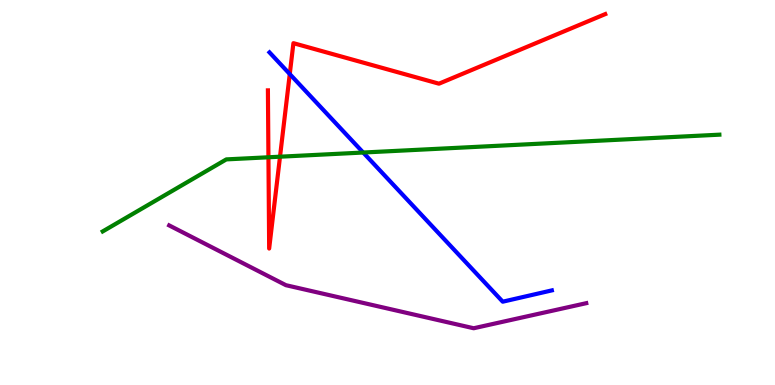[{'lines': ['blue', 'red'], 'intersections': [{'x': 3.74, 'y': 8.08}]}, {'lines': ['green', 'red'], 'intersections': [{'x': 3.46, 'y': 5.91}, {'x': 3.61, 'y': 5.93}]}, {'lines': ['purple', 'red'], 'intersections': []}, {'lines': ['blue', 'green'], 'intersections': [{'x': 4.69, 'y': 6.04}]}, {'lines': ['blue', 'purple'], 'intersections': []}, {'lines': ['green', 'purple'], 'intersections': []}]